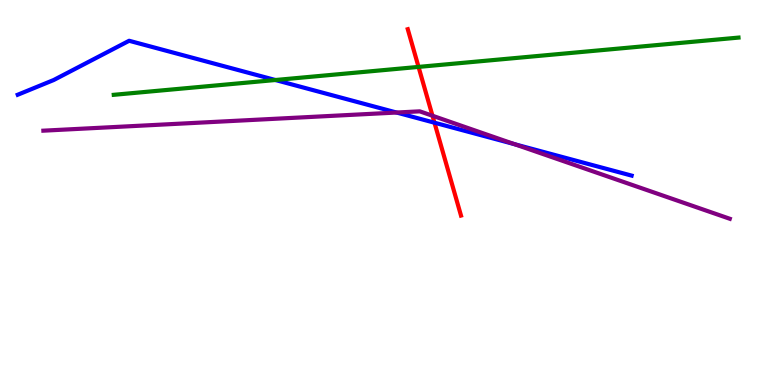[{'lines': ['blue', 'red'], 'intersections': [{'x': 5.61, 'y': 6.81}]}, {'lines': ['green', 'red'], 'intersections': [{'x': 5.4, 'y': 8.26}]}, {'lines': ['purple', 'red'], 'intersections': [{'x': 5.58, 'y': 6.99}]}, {'lines': ['blue', 'green'], 'intersections': [{'x': 3.55, 'y': 7.92}]}, {'lines': ['blue', 'purple'], 'intersections': [{'x': 5.12, 'y': 7.08}, {'x': 6.64, 'y': 6.25}]}, {'lines': ['green', 'purple'], 'intersections': []}]